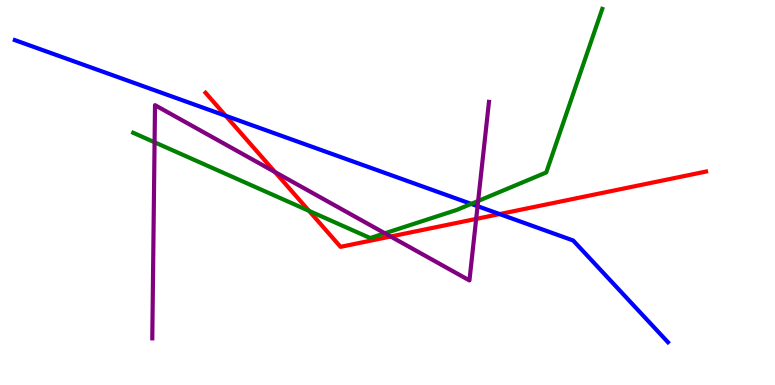[{'lines': ['blue', 'red'], 'intersections': [{'x': 2.91, 'y': 6.99}, {'x': 6.45, 'y': 4.44}]}, {'lines': ['green', 'red'], 'intersections': [{'x': 3.99, 'y': 4.52}]}, {'lines': ['purple', 'red'], 'intersections': [{'x': 3.55, 'y': 5.53}, {'x': 5.04, 'y': 3.86}, {'x': 6.14, 'y': 4.31}]}, {'lines': ['blue', 'green'], 'intersections': [{'x': 6.08, 'y': 4.7}]}, {'lines': ['blue', 'purple'], 'intersections': [{'x': 6.16, 'y': 4.64}]}, {'lines': ['green', 'purple'], 'intersections': [{'x': 1.99, 'y': 6.3}, {'x': 4.97, 'y': 3.94}, {'x': 6.17, 'y': 4.78}]}]